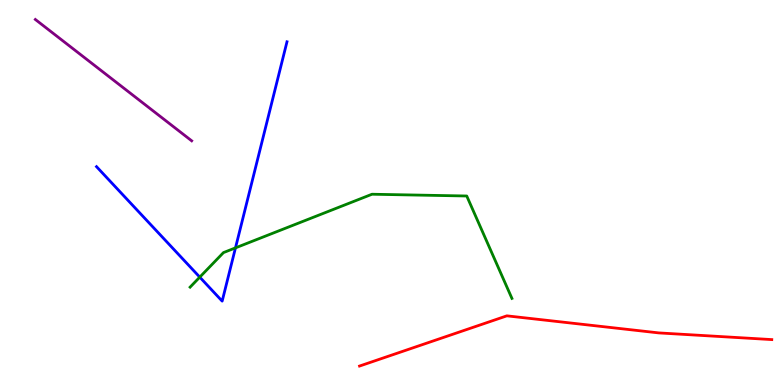[{'lines': ['blue', 'red'], 'intersections': []}, {'lines': ['green', 'red'], 'intersections': []}, {'lines': ['purple', 'red'], 'intersections': []}, {'lines': ['blue', 'green'], 'intersections': [{'x': 2.58, 'y': 2.8}, {'x': 3.04, 'y': 3.56}]}, {'lines': ['blue', 'purple'], 'intersections': []}, {'lines': ['green', 'purple'], 'intersections': []}]